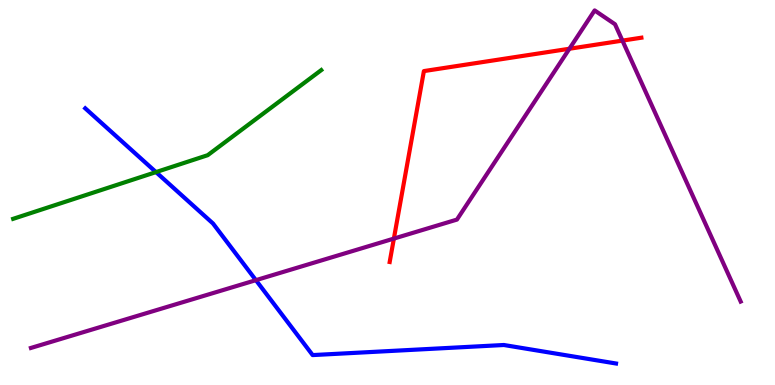[{'lines': ['blue', 'red'], 'intersections': []}, {'lines': ['green', 'red'], 'intersections': []}, {'lines': ['purple', 'red'], 'intersections': [{'x': 5.08, 'y': 3.8}, {'x': 7.35, 'y': 8.73}, {'x': 8.03, 'y': 8.95}]}, {'lines': ['blue', 'green'], 'intersections': [{'x': 2.01, 'y': 5.53}]}, {'lines': ['blue', 'purple'], 'intersections': [{'x': 3.3, 'y': 2.72}]}, {'lines': ['green', 'purple'], 'intersections': []}]